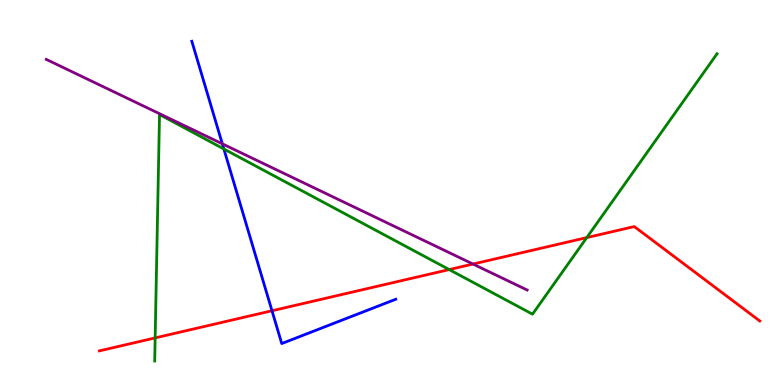[{'lines': ['blue', 'red'], 'intersections': [{'x': 3.51, 'y': 1.93}]}, {'lines': ['green', 'red'], 'intersections': [{'x': 2.0, 'y': 1.22}, {'x': 5.8, 'y': 3.0}, {'x': 7.57, 'y': 3.83}]}, {'lines': ['purple', 'red'], 'intersections': [{'x': 6.1, 'y': 3.14}]}, {'lines': ['blue', 'green'], 'intersections': [{'x': 2.89, 'y': 6.13}]}, {'lines': ['blue', 'purple'], 'intersections': [{'x': 2.87, 'y': 6.26}]}, {'lines': ['green', 'purple'], 'intersections': []}]